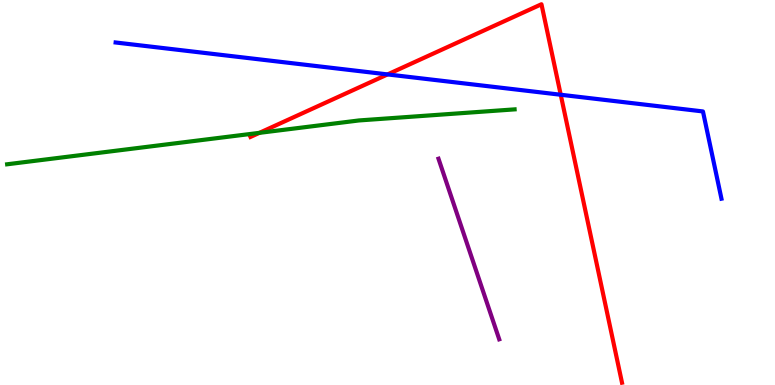[{'lines': ['blue', 'red'], 'intersections': [{'x': 5.0, 'y': 8.07}, {'x': 7.24, 'y': 7.54}]}, {'lines': ['green', 'red'], 'intersections': [{'x': 3.35, 'y': 6.55}]}, {'lines': ['purple', 'red'], 'intersections': []}, {'lines': ['blue', 'green'], 'intersections': []}, {'lines': ['blue', 'purple'], 'intersections': []}, {'lines': ['green', 'purple'], 'intersections': []}]